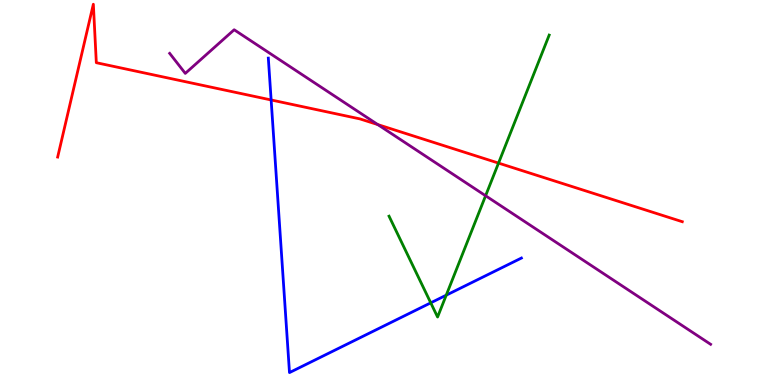[{'lines': ['blue', 'red'], 'intersections': [{'x': 3.5, 'y': 7.4}]}, {'lines': ['green', 'red'], 'intersections': [{'x': 6.43, 'y': 5.76}]}, {'lines': ['purple', 'red'], 'intersections': [{'x': 4.87, 'y': 6.76}]}, {'lines': ['blue', 'green'], 'intersections': [{'x': 5.56, 'y': 2.13}, {'x': 5.76, 'y': 2.33}]}, {'lines': ['blue', 'purple'], 'intersections': []}, {'lines': ['green', 'purple'], 'intersections': [{'x': 6.27, 'y': 4.92}]}]